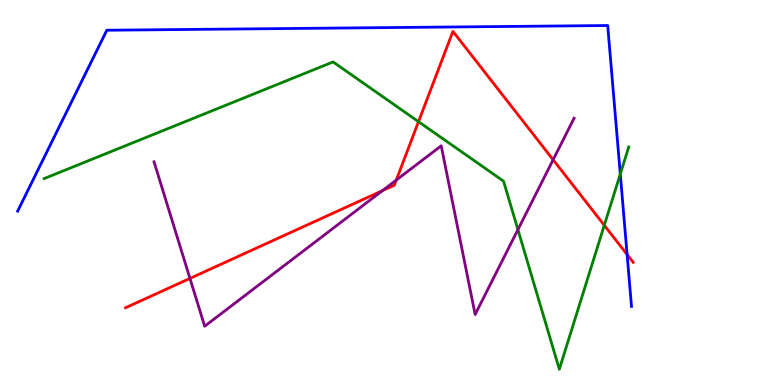[{'lines': ['blue', 'red'], 'intersections': [{'x': 8.09, 'y': 3.39}]}, {'lines': ['green', 'red'], 'intersections': [{'x': 5.4, 'y': 6.84}, {'x': 7.8, 'y': 4.15}]}, {'lines': ['purple', 'red'], 'intersections': [{'x': 2.45, 'y': 2.77}, {'x': 4.93, 'y': 5.05}, {'x': 5.11, 'y': 5.32}, {'x': 7.14, 'y': 5.85}]}, {'lines': ['blue', 'green'], 'intersections': [{'x': 8.0, 'y': 5.48}]}, {'lines': ['blue', 'purple'], 'intersections': []}, {'lines': ['green', 'purple'], 'intersections': [{'x': 6.68, 'y': 4.04}]}]